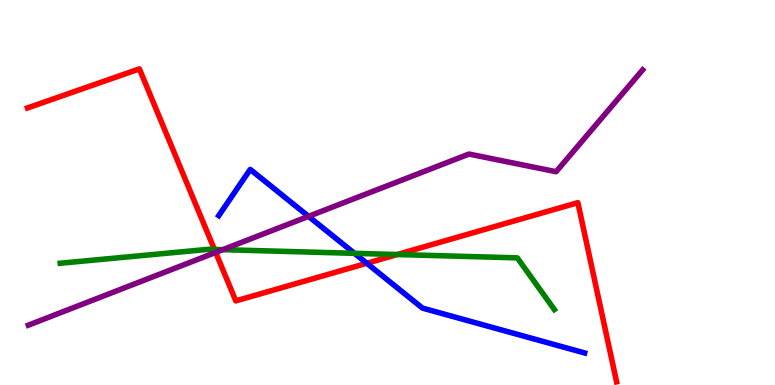[{'lines': ['blue', 'red'], 'intersections': [{'x': 4.73, 'y': 3.16}]}, {'lines': ['green', 'red'], 'intersections': [{'x': 2.77, 'y': 3.52}, {'x': 5.13, 'y': 3.39}]}, {'lines': ['purple', 'red'], 'intersections': [{'x': 2.78, 'y': 3.44}]}, {'lines': ['blue', 'green'], 'intersections': [{'x': 4.57, 'y': 3.42}]}, {'lines': ['blue', 'purple'], 'intersections': [{'x': 3.98, 'y': 4.38}]}, {'lines': ['green', 'purple'], 'intersections': [{'x': 2.87, 'y': 3.52}]}]